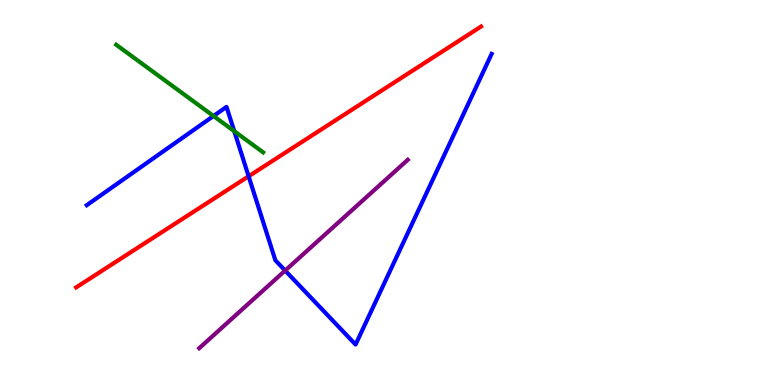[{'lines': ['blue', 'red'], 'intersections': [{'x': 3.21, 'y': 5.42}]}, {'lines': ['green', 'red'], 'intersections': []}, {'lines': ['purple', 'red'], 'intersections': []}, {'lines': ['blue', 'green'], 'intersections': [{'x': 2.75, 'y': 6.99}, {'x': 3.02, 'y': 6.59}]}, {'lines': ['blue', 'purple'], 'intersections': [{'x': 3.68, 'y': 2.97}]}, {'lines': ['green', 'purple'], 'intersections': []}]